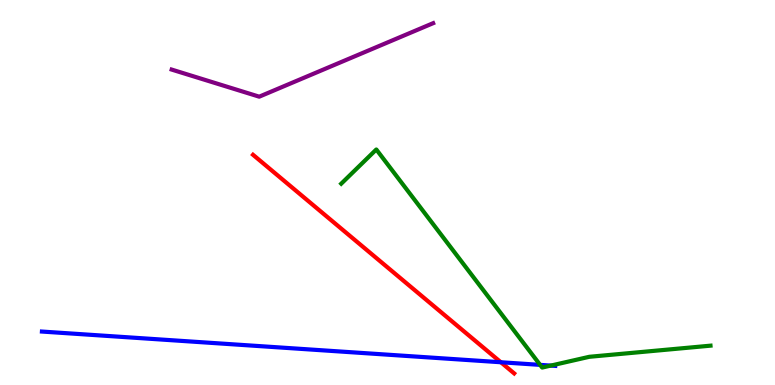[{'lines': ['blue', 'red'], 'intersections': [{'x': 6.46, 'y': 0.591}]}, {'lines': ['green', 'red'], 'intersections': []}, {'lines': ['purple', 'red'], 'intersections': []}, {'lines': ['blue', 'green'], 'intersections': [{'x': 6.97, 'y': 0.523}, {'x': 7.11, 'y': 0.504}]}, {'lines': ['blue', 'purple'], 'intersections': []}, {'lines': ['green', 'purple'], 'intersections': []}]